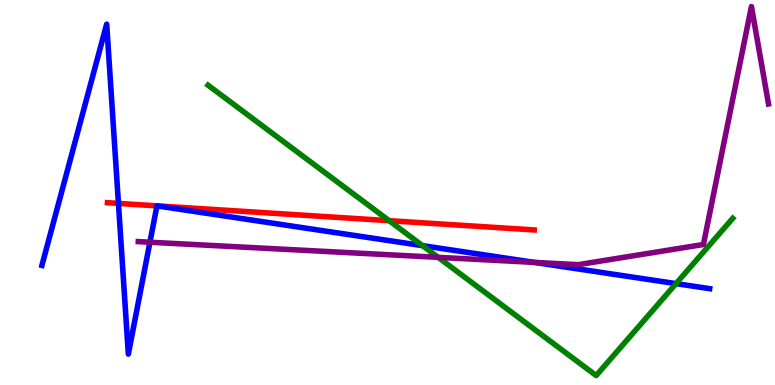[{'lines': ['blue', 'red'], 'intersections': [{'x': 1.53, 'y': 4.72}]}, {'lines': ['green', 'red'], 'intersections': [{'x': 5.02, 'y': 4.27}]}, {'lines': ['purple', 'red'], 'intersections': []}, {'lines': ['blue', 'green'], 'intersections': [{'x': 5.45, 'y': 3.62}, {'x': 8.72, 'y': 2.63}]}, {'lines': ['blue', 'purple'], 'intersections': [{'x': 1.93, 'y': 3.71}, {'x': 6.89, 'y': 3.18}]}, {'lines': ['green', 'purple'], 'intersections': [{'x': 5.65, 'y': 3.32}]}]